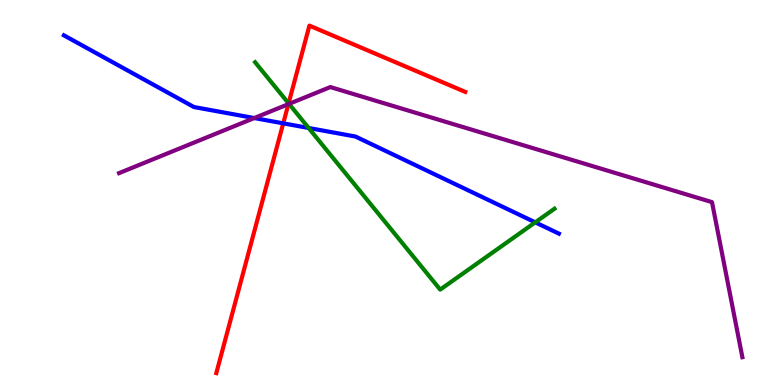[{'lines': ['blue', 'red'], 'intersections': [{'x': 3.65, 'y': 6.8}]}, {'lines': ['green', 'red'], 'intersections': [{'x': 3.72, 'y': 7.32}]}, {'lines': ['purple', 'red'], 'intersections': [{'x': 3.72, 'y': 7.29}]}, {'lines': ['blue', 'green'], 'intersections': [{'x': 3.98, 'y': 6.68}, {'x': 6.91, 'y': 4.22}]}, {'lines': ['blue', 'purple'], 'intersections': [{'x': 3.28, 'y': 6.93}]}, {'lines': ['green', 'purple'], 'intersections': [{'x': 3.73, 'y': 7.3}]}]